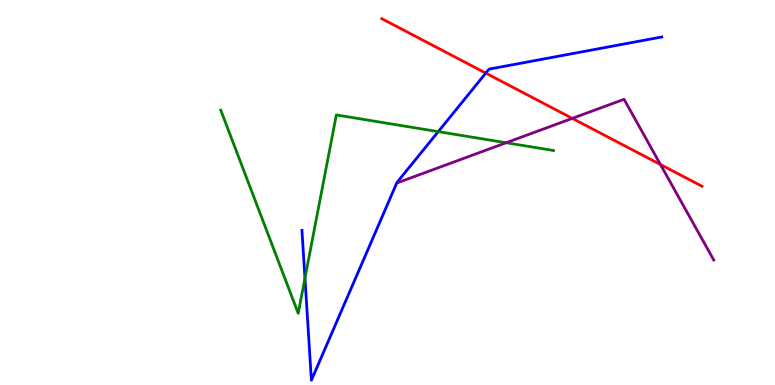[{'lines': ['blue', 'red'], 'intersections': [{'x': 6.27, 'y': 8.1}]}, {'lines': ['green', 'red'], 'intersections': []}, {'lines': ['purple', 'red'], 'intersections': [{'x': 7.38, 'y': 6.93}, {'x': 8.52, 'y': 5.73}]}, {'lines': ['blue', 'green'], 'intersections': [{'x': 3.94, 'y': 2.77}, {'x': 5.65, 'y': 6.58}]}, {'lines': ['blue', 'purple'], 'intersections': []}, {'lines': ['green', 'purple'], 'intersections': [{'x': 6.53, 'y': 6.29}]}]